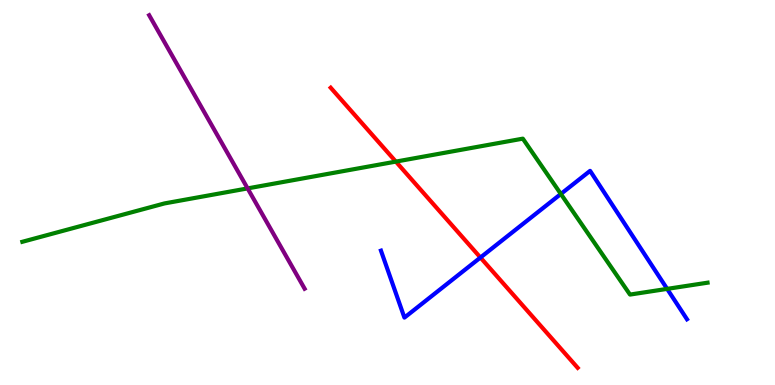[{'lines': ['blue', 'red'], 'intersections': [{'x': 6.2, 'y': 3.31}]}, {'lines': ['green', 'red'], 'intersections': [{'x': 5.11, 'y': 5.8}]}, {'lines': ['purple', 'red'], 'intersections': []}, {'lines': ['blue', 'green'], 'intersections': [{'x': 7.24, 'y': 4.96}, {'x': 8.61, 'y': 2.5}]}, {'lines': ['blue', 'purple'], 'intersections': []}, {'lines': ['green', 'purple'], 'intersections': [{'x': 3.19, 'y': 5.11}]}]